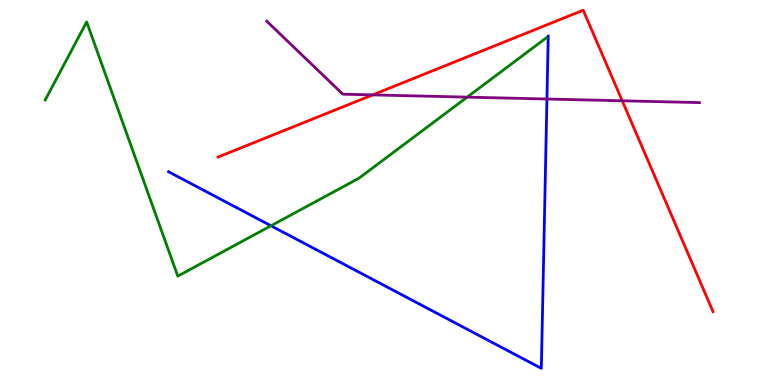[{'lines': ['blue', 'red'], 'intersections': []}, {'lines': ['green', 'red'], 'intersections': []}, {'lines': ['purple', 'red'], 'intersections': [{'x': 4.81, 'y': 7.54}, {'x': 8.03, 'y': 7.38}]}, {'lines': ['blue', 'green'], 'intersections': [{'x': 3.5, 'y': 4.14}]}, {'lines': ['blue', 'purple'], 'intersections': [{'x': 7.06, 'y': 7.43}]}, {'lines': ['green', 'purple'], 'intersections': [{'x': 6.03, 'y': 7.48}]}]